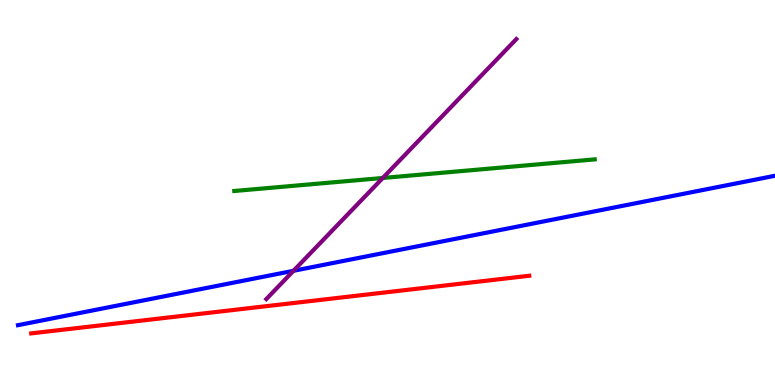[{'lines': ['blue', 'red'], 'intersections': []}, {'lines': ['green', 'red'], 'intersections': []}, {'lines': ['purple', 'red'], 'intersections': []}, {'lines': ['blue', 'green'], 'intersections': []}, {'lines': ['blue', 'purple'], 'intersections': [{'x': 3.79, 'y': 2.97}]}, {'lines': ['green', 'purple'], 'intersections': [{'x': 4.94, 'y': 5.38}]}]